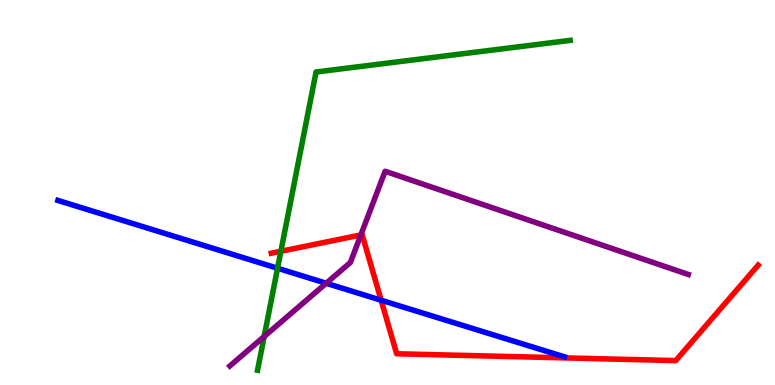[{'lines': ['blue', 'red'], 'intersections': [{'x': 4.92, 'y': 2.2}]}, {'lines': ['green', 'red'], 'intersections': [{'x': 3.62, 'y': 3.47}]}, {'lines': ['purple', 'red'], 'intersections': [{'x': 4.66, 'y': 3.9}]}, {'lines': ['blue', 'green'], 'intersections': [{'x': 3.58, 'y': 3.03}]}, {'lines': ['blue', 'purple'], 'intersections': [{'x': 4.21, 'y': 2.64}]}, {'lines': ['green', 'purple'], 'intersections': [{'x': 3.41, 'y': 1.26}]}]